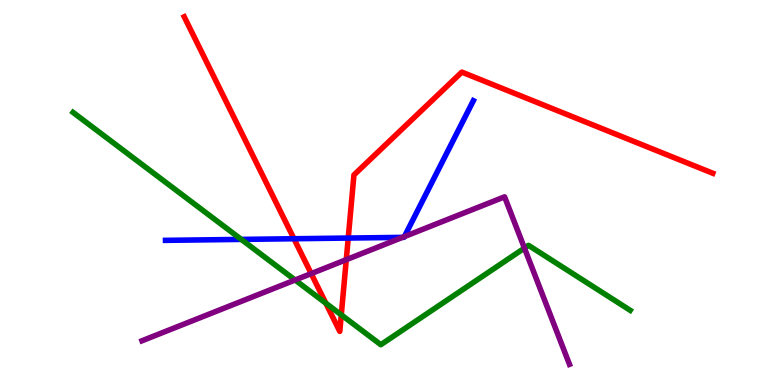[{'lines': ['blue', 'red'], 'intersections': [{'x': 3.79, 'y': 3.8}, {'x': 4.49, 'y': 3.82}]}, {'lines': ['green', 'red'], 'intersections': [{'x': 4.2, 'y': 2.12}, {'x': 4.4, 'y': 1.82}]}, {'lines': ['purple', 'red'], 'intersections': [{'x': 4.02, 'y': 2.89}, {'x': 4.47, 'y': 3.26}]}, {'lines': ['blue', 'green'], 'intersections': [{'x': 3.11, 'y': 3.78}]}, {'lines': ['blue', 'purple'], 'intersections': [{'x': 5.19, 'y': 3.83}, {'x': 5.22, 'y': 3.85}]}, {'lines': ['green', 'purple'], 'intersections': [{'x': 3.81, 'y': 2.73}, {'x': 6.77, 'y': 3.56}]}]